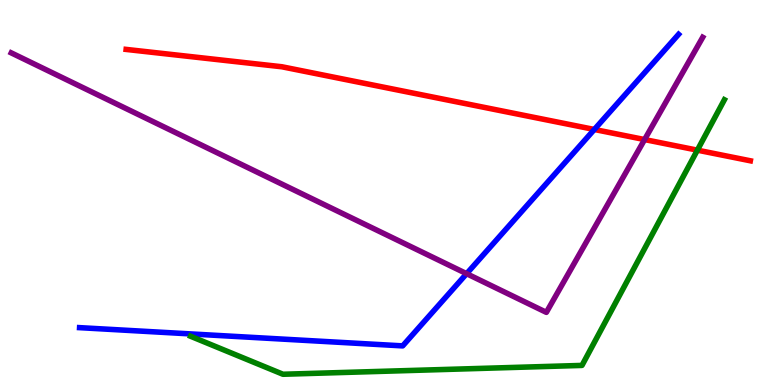[{'lines': ['blue', 'red'], 'intersections': [{'x': 7.67, 'y': 6.64}]}, {'lines': ['green', 'red'], 'intersections': [{'x': 9.0, 'y': 6.1}]}, {'lines': ['purple', 'red'], 'intersections': [{'x': 8.32, 'y': 6.38}]}, {'lines': ['blue', 'green'], 'intersections': []}, {'lines': ['blue', 'purple'], 'intersections': [{'x': 6.02, 'y': 2.89}]}, {'lines': ['green', 'purple'], 'intersections': []}]